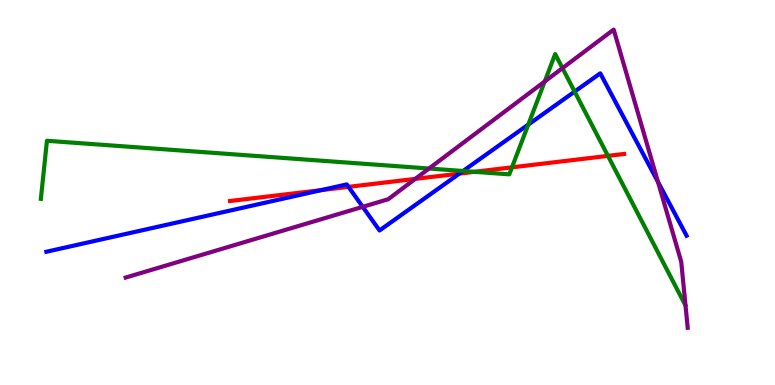[{'lines': ['blue', 'red'], 'intersections': [{'x': 4.15, 'y': 5.06}, {'x': 4.5, 'y': 5.15}, {'x': 5.93, 'y': 5.49}]}, {'lines': ['green', 'red'], 'intersections': [{'x': 6.12, 'y': 5.54}, {'x': 6.61, 'y': 5.65}, {'x': 7.84, 'y': 5.95}]}, {'lines': ['purple', 'red'], 'intersections': [{'x': 5.36, 'y': 5.35}]}, {'lines': ['blue', 'green'], 'intersections': [{'x': 5.98, 'y': 5.56}, {'x': 6.82, 'y': 6.76}, {'x': 7.41, 'y': 7.62}]}, {'lines': ['blue', 'purple'], 'intersections': [{'x': 4.68, 'y': 4.63}, {'x': 8.49, 'y': 5.27}]}, {'lines': ['green', 'purple'], 'intersections': [{'x': 5.54, 'y': 5.62}, {'x': 7.03, 'y': 7.88}, {'x': 7.26, 'y': 8.23}]}]